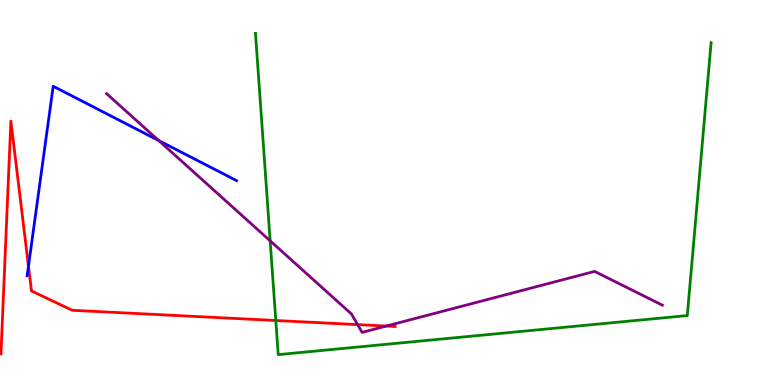[{'lines': ['blue', 'red'], 'intersections': [{'x': 0.367, 'y': 3.09}]}, {'lines': ['green', 'red'], 'intersections': [{'x': 3.56, 'y': 1.68}]}, {'lines': ['purple', 'red'], 'intersections': [{'x': 4.61, 'y': 1.57}, {'x': 4.98, 'y': 1.53}]}, {'lines': ['blue', 'green'], 'intersections': []}, {'lines': ['blue', 'purple'], 'intersections': [{'x': 2.05, 'y': 6.35}]}, {'lines': ['green', 'purple'], 'intersections': [{'x': 3.49, 'y': 3.74}]}]